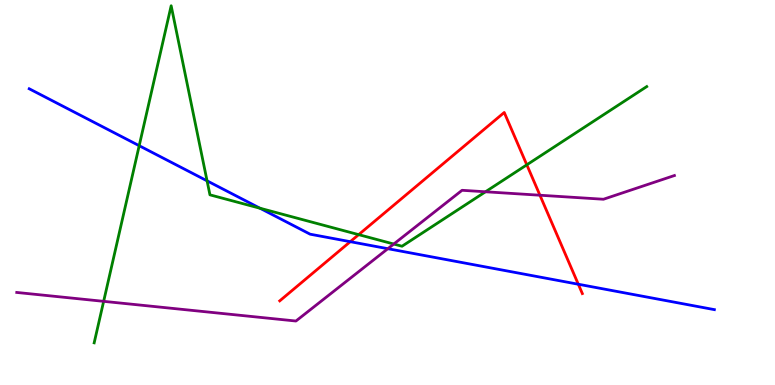[{'lines': ['blue', 'red'], 'intersections': [{'x': 4.52, 'y': 3.72}, {'x': 7.46, 'y': 2.62}]}, {'lines': ['green', 'red'], 'intersections': [{'x': 4.63, 'y': 3.91}, {'x': 6.8, 'y': 5.72}]}, {'lines': ['purple', 'red'], 'intersections': [{'x': 6.97, 'y': 4.93}]}, {'lines': ['blue', 'green'], 'intersections': [{'x': 1.8, 'y': 6.22}, {'x': 2.67, 'y': 5.3}, {'x': 3.35, 'y': 4.59}]}, {'lines': ['blue', 'purple'], 'intersections': [{'x': 5.0, 'y': 3.54}]}, {'lines': ['green', 'purple'], 'intersections': [{'x': 1.34, 'y': 2.17}, {'x': 5.08, 'y': 3.66}, {'x': 6.26, 'y': 5.02}]}]